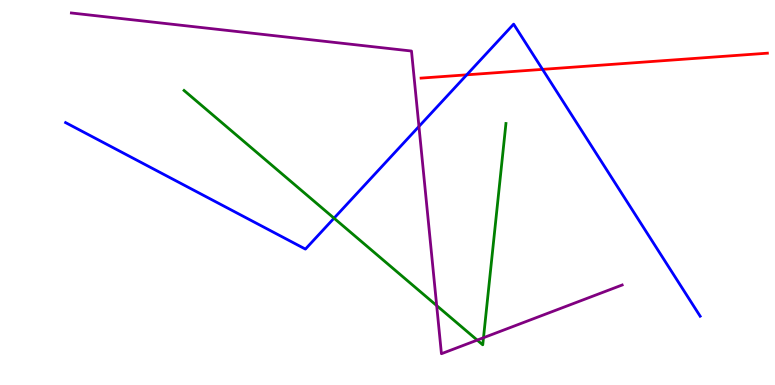[{'lines': ['blue', 'red'], 'intersections': [{'x': 6.02, 'y': 8.06}, {'x': 7.0, 'y': 8.2}]}, {'lines': ['green', 'red'], 'intersections': []}, {'lines': ['purple', 'red'], 'intersections': []}, {'lines': ['blue', 'green'], 'intersections': [{'x': 4.31, 'y': 4.33}]}, {'lines': ['blue', 'purple'], 'intersections': [{'x': 5.41, 'y': 6.72}]}, {'lines': ['green', 'purple'], 'intersections': [{'x': 5.63, 'y': 2.06}, {'x': 6.16, 'y': 1.17}, {'x': 6.24, 'y': 1.23}]}]